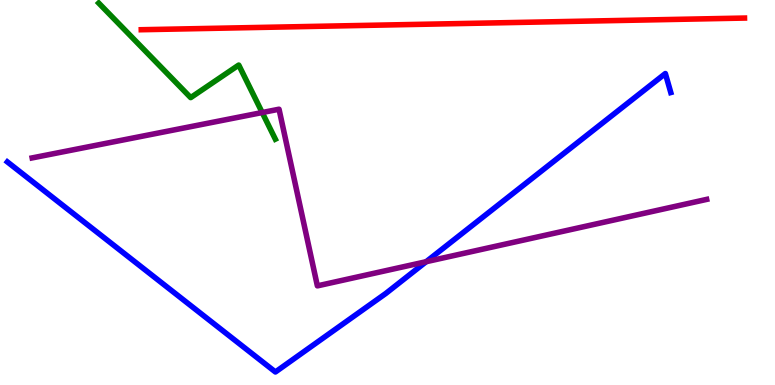[{'lines': ['blue', 'red'], 'intersections': []}, {'lines': ['green', 'red'], 'intersections': []}, {'lines': ['purple', 'red'], 'intersections': []}, {'lines': ['blue', 'green'], 'intersections': []}, {'lines': ['blue', 'purple'], 'intersections': [{'x': 5.5, 'y': 3.2}]}, {'lines': ['green', 'purple'], 'intersections': [{'x': 3.38, 'y': 7.08}]}]